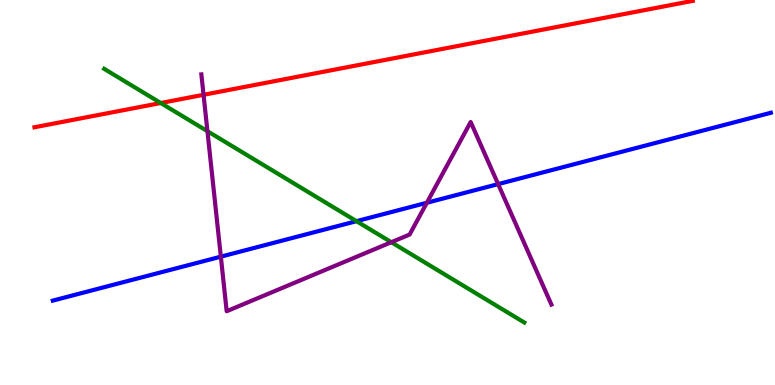[{'lines': ['blue', 'red'], 'intersections': []}, {'lines': ['green', 'red'], 'intersections': [{'x': 2.07, 'y': 7.32}]}, {'lines': ['purple', 'red'], 'intersections': [{'x': 2.63, 'y': 7.54}]}, {'lines': ['blue', 'green'], 'intersections': [{'x': 4.6, 'y': 4.26}]}, {'lines': ['blue', 'purple'], 'intersections': [{'x': 2.85, 'y': 3.33}, {'x': 5.51, 'y': 4.73}, {'x': 6.43, 'y': 5.22}]}, {'lines': ['green', 'purple'], 'intersections': [{'x': 2.68, 'y': 6.59}, {'x': 5.05, 'y': 3.71}]}]